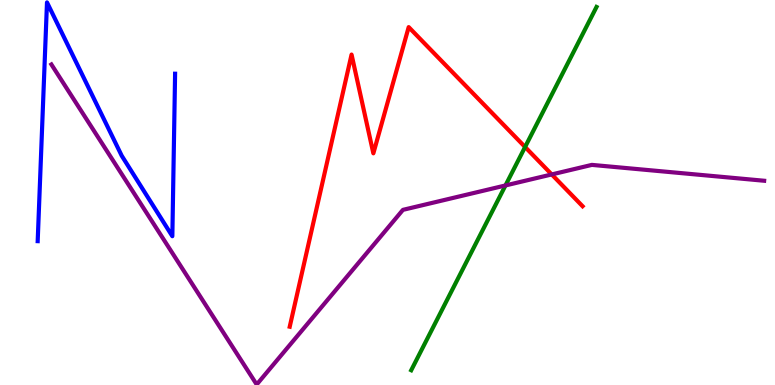[{'lines': ['blue', 'red'], 'intersections': []}, {'lines': ['green', 'red'], 'intersections': [{'x': 6.78, 'y': 6.18}]}, {'lines': ['purple', 'red'], 'intersections': [{'x': 7.12, 'y': 5.47}]}, {'lines': ['blue', 'green'], 'intersections': []}, {'lines': ['blue', 'purple'], 'intersections': []}, {'lines': ['green', 'purple'], 'intersections': [{'x': 6.52, 'y': 5.18}]}]